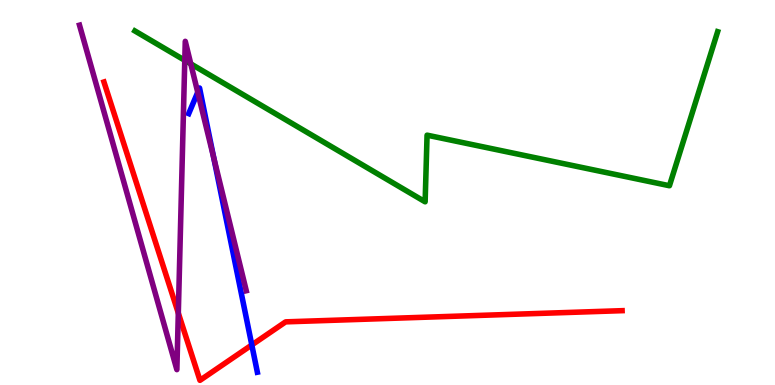[{'lines': ['blue', 'red'], 'intersections': [{'x': 3.25, 'y': 1.04}]}, {'lines': ['green', 'red'], 'intersections': []}, {'lines': ['purple', 'red'], 'intersections': [{'x': 2.3, 'y': 1.87}]}, {'lines': ['blue', 'green'], 'intersections': []}, {'lines': ['blue', 'purple'], 'intersections': [{'x': 2.55, 'y': 7.6}, {'x': 2.76, 'y': 5.91}]}, {'lines': ['green', 'purple'], 'intersections': [{'x': 2.38, 'y': 8.43}, {'x': 2.46, 'y': 8.34}]}]